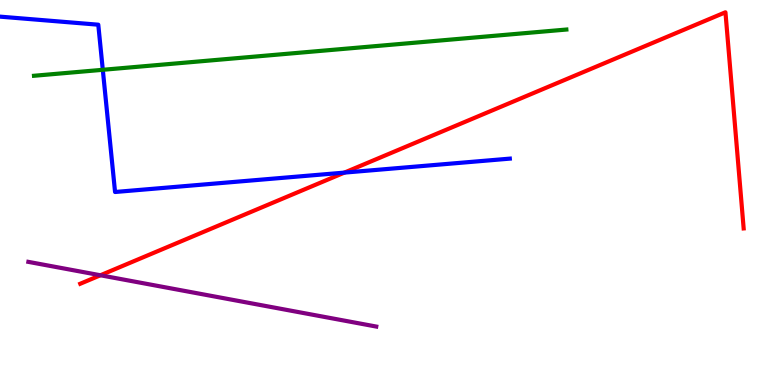[{'lines': ['blue', 'red'], 'intersections': [{'x': 4.44, 'y': 5.52}]}, {'lines': ['green', 'red'], 'intersections': []}, {'lines': ['purple', 'red'], 'intersections': [{'x': 1.3, 'y': 2.85}]}, {'lines': ['blue', 'green'], 'intersections': [{'x': 1.33, 'y': 8.19}]}, {'lines': ['blue', 'purple'], 'intersections': []}, {'lines': ['green', 'purple'], 'intersections': []}]